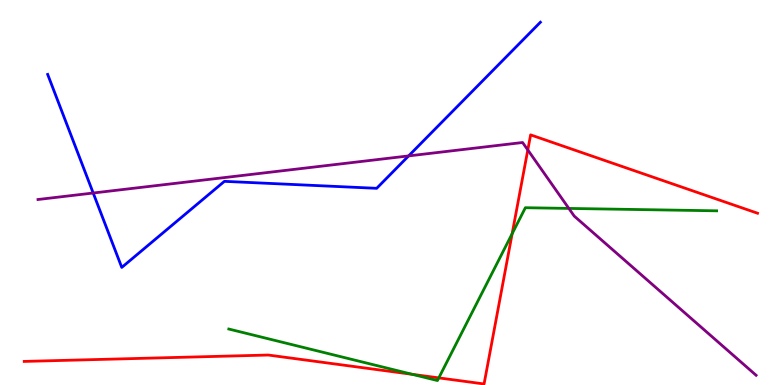[{'lines': ['blue', 'red'], 'intersections': []}, {'lines': ['green', 'red'], 'intersections': [{'x': 5.32, 'y': 0.277}, {'x': 5.66, 'y': 0.185}, {'x': 6.61, 'y': 3.93}]}, {'lines': ['purple', 'red'], 'intersections': [{'x': 6.81, 'y': 6.11}]}, {'lines': ['blue', 'green'], 'intersections': []}, {'lines': ['blue', 'purple'], 'intersections': [{'x': 1.2, 'y': 4.99}, {'x': 5.27, 'y': 5.95}]}, {'lines': ['green', 'purple'], 'intersections': [{'x': 7.34, 'y': 4.59}]}]